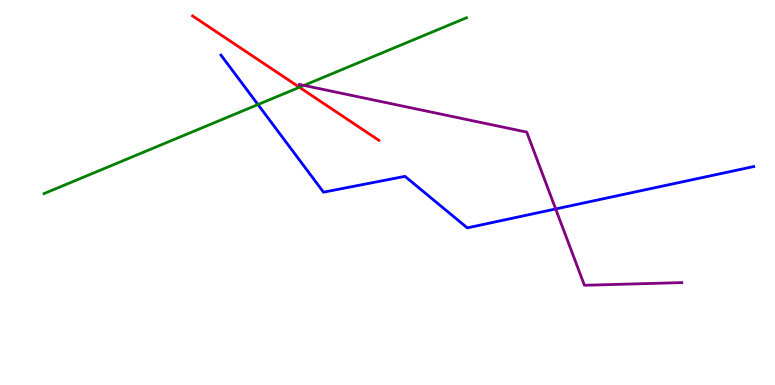[{'lines': ['blue', 'red'], 'intersections': []}, {'lines': ['green', 'red'], 'intersections': [{'x': 3.86, 'y': 7.73}]}, {'lines': ['purple', 'red'], 'intersections': []}, {'lines': ['blue', 'green'], 'intersections': [{'x': 3.33, 'y': 7.28}]}, {'lines': ['blue', 'purple'], 'intersections': [{'x': 7.17, 'y': 4.57}]}, {'lines': ['green', 'purple'], 'intersections': [{'x': 3.92, 'y': 7.78}]}]